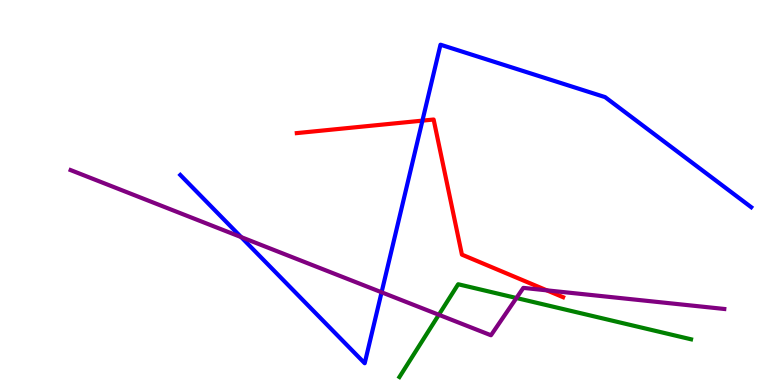[{'lines': ['blue', 'red'], 'intersections': [{'x': 5.45, 'y': 6.87}]}, {'lines': ['green', 'red'], 'intersections': []}, {'lines': ['purple', 'red'], 'intersections': [{'x': 7.06, 'y': 2.46}]}, {'lines': ['blue', 'green'], 'intersections': []}, {'lines': ['blue', 'purple'], 'intersections': [{'x': 3.11, 'y': 3.84}, {'x': 4.92, 'y': 2.41}]}, {'lines': ['green', 'purple'], 'intersections': [{'x': 5.66, 'y': 1.82}, {'x': 6.66, 'y': 2.26}]}]